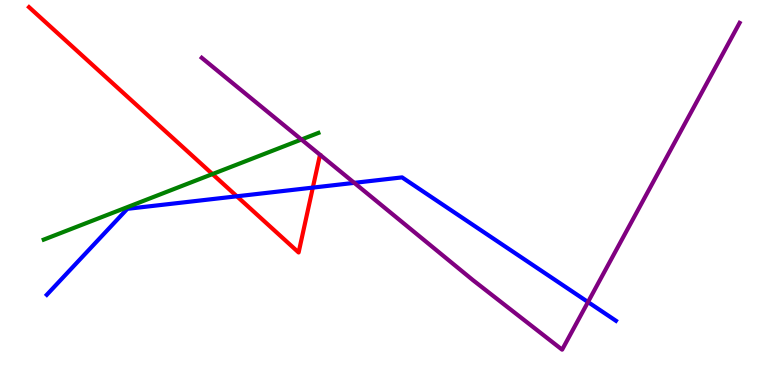[{'lines': ['blue', 'red'], 'intersections': [{'x': 3.06, 'y': 4.9}, {'x': 4.04, 'y': 5.13}]}, {'lines': ['green', 'red'], 'intersections': [{'x': 2.74, 'y': 5.48}]}, {'lines': ['purple', 'red'], 'intersections': []}, {'lines': ['blue', 'green'], 'intersections': []}, {'lines': ['blue', 'purple'], 'intersections': [{'x': 4.57, 'y': 5.25}, {'x': 7.59, 'y': 2.15}]}, {'lines': ['green', 'purple'], 'intersections': [{'x': 3.89, 'y': 6.38}]}]